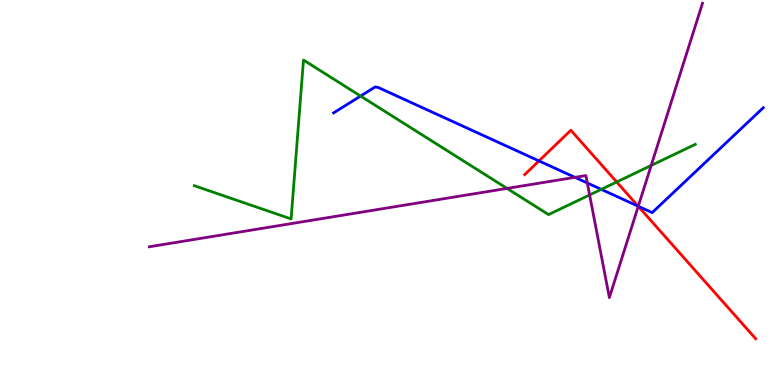[{'lines': ['blue', 'red'], 'intersections': [{'x': 6.95, 'y': 5.82}, {'x': 8.23, 'y': 4.64}]}, {'lines': ['green', 'red'], 'intersections': [{'x': 7.96, 'y': 5.27}]}, {'lines': ['purple', 'red'], 'intersections': [{'x': 8.24, 'y': 4.64}]}, {'lines': ['blue', 'green'], 'intersections': [{'x': 4.65, 'y': 7.51}, {'x': 7.76, 'y': 5.08}]}, {'lines': ['blue', 'purple'], 'intersections': [{'x': 7.42, 'y': 5.39}, {'x': 7.58, 'y': 5.25}, {'x': 8.24, 'y': 4.64}]}, {'lines': ['green', 'purple'], 'intersections': [{'x': 6.54, 'y': 5.11}, {'x': 7.61, 'y': 4.94}, {'x': 8.4, 'y': 5.7}]}]